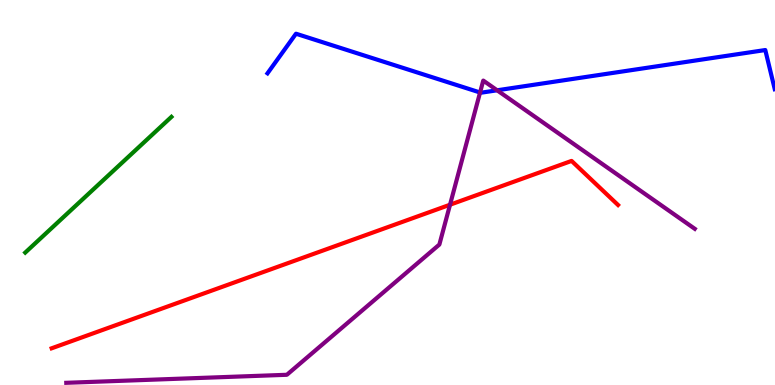[{'lines': ['blue', 'red'], 'intersections': []}, {'lines': ['green', 'red'], 'intersections': []}, {'lines': ['purple', 'red'], 'intersections': [{'x': 5.81, 'y': 4.68}]}, {'lines': ['blue', 'green'], 'intersections': []}, {'lines': ['blue', 'purple'], 'intersections': [{'x': 6.19, 'y': 7.6}, {'x': 6.41, 'y': 7.65}]}, {'lines': ['green', 'purple'], 'intersections': []}]